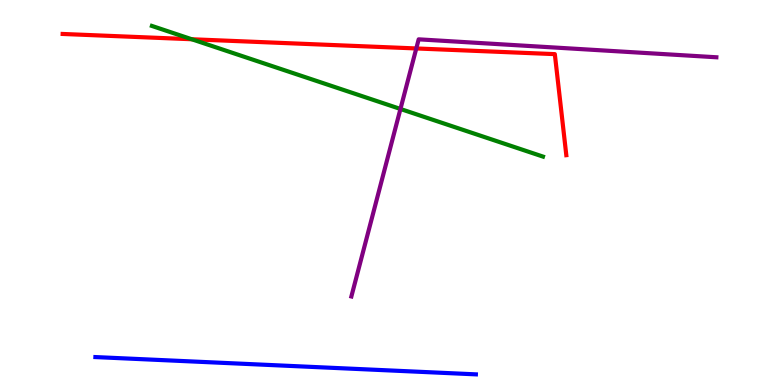[{'lines': ['blue', 'red'], 'intersections': []}, {'lines': ['green', 'red'], 'intersections': [{'x': 2.47, 'y': 8.98}]}, {'lines': ['purple', 'red'], 'intersections': [{'x': 5.37, 'y': 8.74}]}, {'lines': ['blue', 'green'], 'intersections': []}, {'lines': ['blue', 'purple'], 'intersections': []}, {'lines': ['green', 'purple'], 'intersections': [{'x': 5.17, 'y': 7.17}]}]